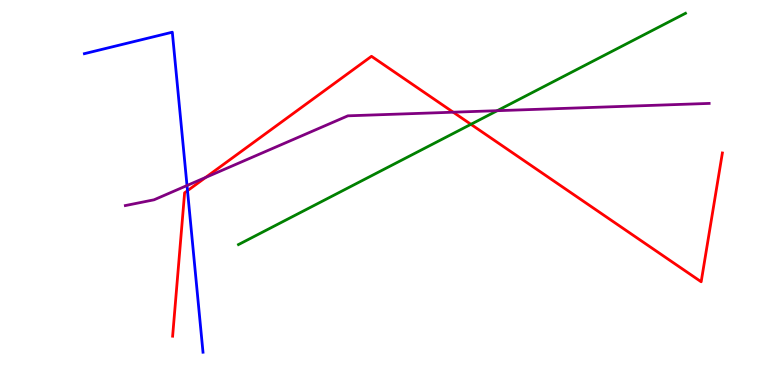[{'lines': ['blue', 'red'], 'intersections': [{'x': 2.42, 'y': 5.05}]}, {'lines': ['green', 'red'], 'intersections': [{'x': 6.08, 'y': 6.77}]}, {'lines': ['purple', 'red'], 'intersections': [{'x': 2.65, 'y': 5.39}, {'x': 5.85, 'y': 7.09}]}, {'lines': ['blue', 'green'], 'intersections': []}, {'lines': ['blue', 'purple'], 'intersections': [{'x': 2.41, 'y': 5.18}]}, {'lines': ['green', 'purple'], 'intersections': [{'x': 6.42, 'y': 7.12}]}]